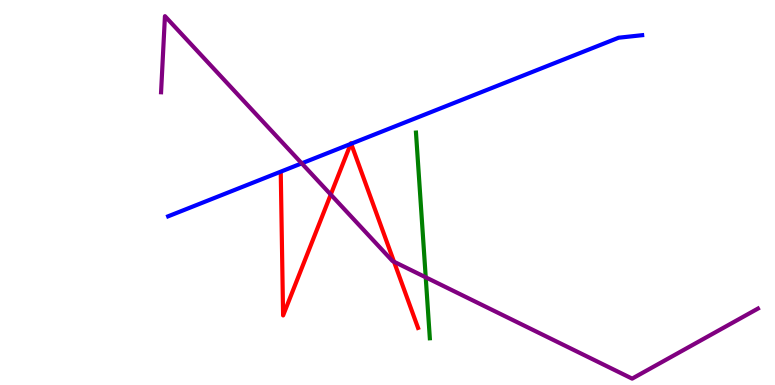[{'lines': ['blue', 'red'], 'intersections': [{'x': 4.53, 'y': 6.26}, {'x': 4.53, 'y': 6.27}]}, {'lines': ['green', 'red'], 'intersections': []}, {'lines': ['purple', 'red'], 'intersections': [{'x': 4.27, 'y': 4.95}, {'x': 5.08, 'y': 3.2}]}, {'lines': ['blue', 'green'], 'intersections': []}, {'lines': ['blue', 'purple'], 'intersections': [{'x': 3.89, 'y': 5.76}]}, {'lines': ['green', 'purple'], 'intersections': [{'x': 5.49, 'y': 2.8}]}]